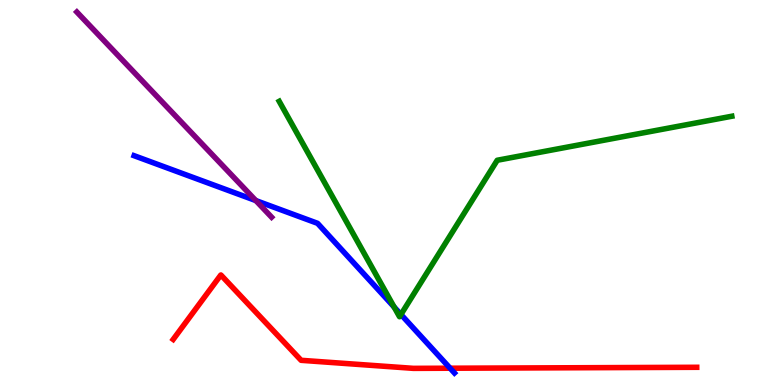[{'lines': ['blue', 'red'], 'intersections': [{'x': 5.81, 'y': 0.436}]}, {'lines': ['green', 'red'], 'intersections': []}, {'lines': ['purple', 'red'], 'intersections': []}, {'lines': ['blue', 'green'], 'intersections': [{'x': 5.08, 'y': 2.03}, {'x': 5.17, 'y': 1.83}]}, {'lines': ['blue', 'purple'], 'intersections': [{'x': 3.3, 'y': 4.79}]}, {'lines': ['green', 'purple'], 'intersections': []}]